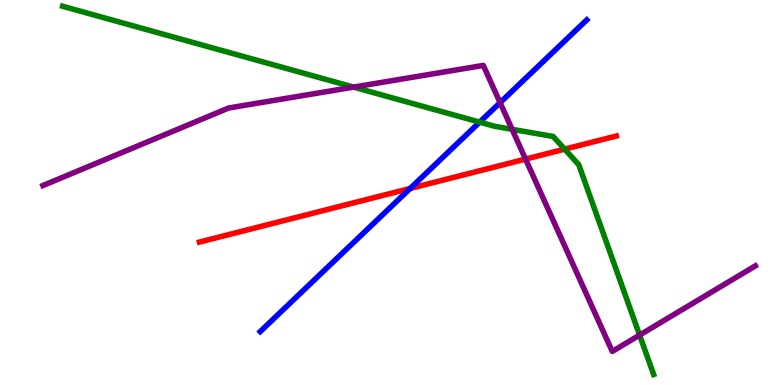[{'lines': ['blue', 'red'], 'intersections': [{'x': 5.29, 'y': 5.11}]}, {'lines': ['green', 'red'], 'intersections': [{'x': 7.29, 'y': 6.13}]}, {'lines': ['purple', 'red'], 'intersections': [{'x': 6.78, 'y': 5.87}]}, {'lines': ['blue', 'green'], 'intersections': [{'x': 6.19, 'y': 6.83}]}, {'lines': ['blue', 'purple'], 'intersections': [{'x': 6.45, 'y': 7.33}]}, {'lines': ['green', 'purple'], 'intersections': [{'x': 4.56, 'y': 7.74}, {'x': 6.61, 'y': 6.64}, {'x': 8.25, 'y': 1.3}]}]